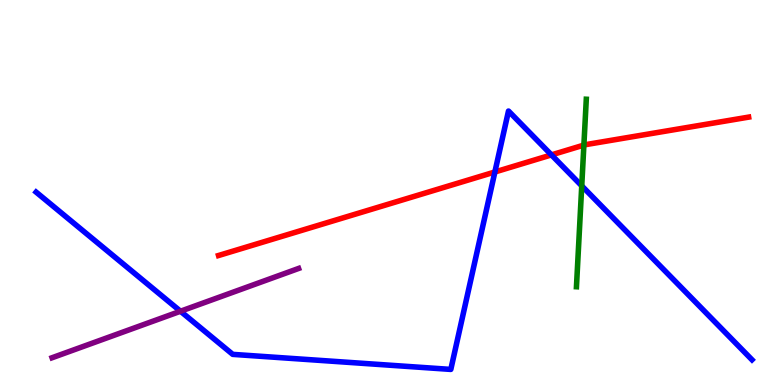[{'lines': ['blue', 'red'], 'intersections': [{'x': 6.39, 'y': 5.53}, {'x': 7.12, 'y': 5.98}]}, {'lines': ['green', 'red'], 'intersections': [{'x': 7.53, 'y': 6.23}]}, {'lines': ['purple', 'red'], 'intersections': []}, {'lines': ['blue', 'green'], 'intersections': [{'x': 7.51, 'y': 5.17}]}, {'lines': ['blue', 'purple'], 'intersections': [{'x': 2.33, 'y': 1.92}]}, {'lines': ['green', 'purple'], 'intersections': []}]